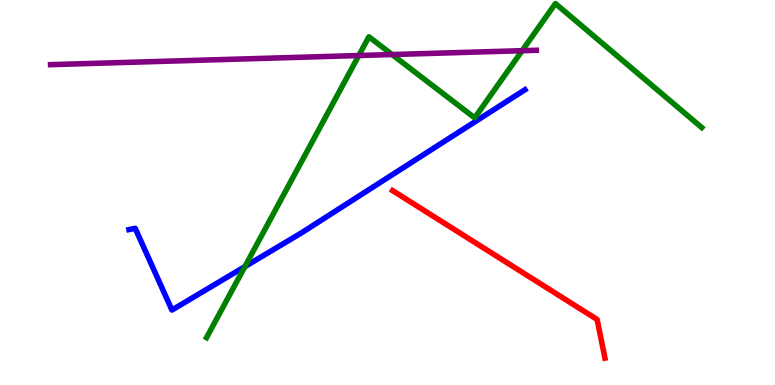[{'lines': ['blue', 'red'], 'intersections': []}, {'lines': ['green', 'red'], 'intersections': []}, {'lines': ['purple', 'red'], 'intersections': []}, {'lines': ['blue', 'green'], 'intersections': [{'x': 3.16, 'y': 3.08}]}, {'lines': ['blue', 'purple'], 'intersections': []}, {'lines': ['green', 'purple'], 'intersections': [{'x': 4.63, 'y': 8.56}, {'x': 5.06, 'y': 8.58}, {'x': 6.74, 'y': 8.68}]}]